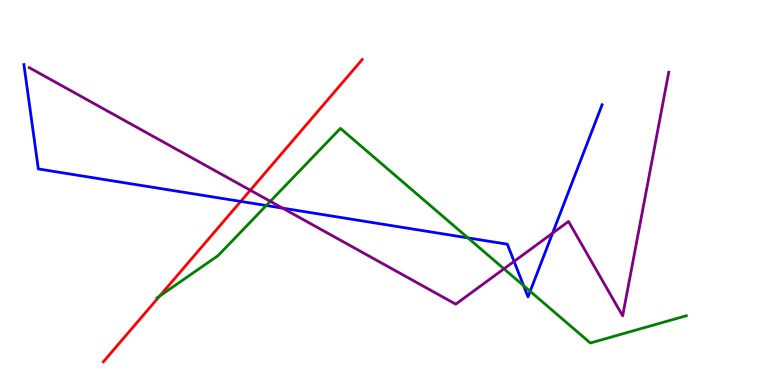[{'lines': ['blue', 'red'], 'intersections': [{'x': 3.11, 'y': 4.77}]}, {'lines': ['green', 'red'], 'intersections': [{'x': 2.06, 'y': 2.31}]}, {'lines': ['purple', 'red'], 'intersections': [{'x': 3.23, 'y': 5.06}]}, {'lines': ['blue', 'green'], 'intersections': [{'x': 3.44, 'y': 4.66}, {'x': 6.04, 'y': 3.82}, {'x': 6.76, 'y': 2.58}, {'x': 6.84, 'y': 2.43}]}, {'lines': ['blue', 'purple'], 'intersections': [{'x': 3.65, 'y': 4.59}, {'x': 6.63, 'y': 3.21}, {'x': 7.13, 'y': 3.94}]}, {'lines': ['green', 'purple'], 'intersections': [{'x': 3.49, 'y': 4.77}, {'x': 6.5, 'y': 3.02}]}]